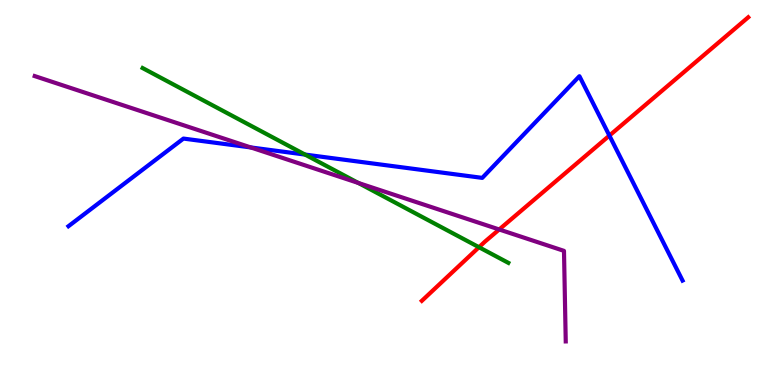[{'lines': ['blue', 'red'], 'intersections': [{'x': 7.86, 'y': 6.48}]}, {'lines': ['green', 'red'], 'intersections': [{'x': 6.18, 'y': 3.58}]}, {'lines': ['purple', 'red'], 'intersections': [{'x': 6.44, 'y': 4.04}]}, {'lines': ['blue', 'green'], 'intersections': [{'x': 3.94, 'y': 5.99}]}, {'lines': ['blue', 'purple'], 'intersections': [{'x': 3.24, 'y': 6.17}]}, {'lines': ['green', 'purple'], 'intersections': [{'x': 4.62, 'y': 5.25}]}]